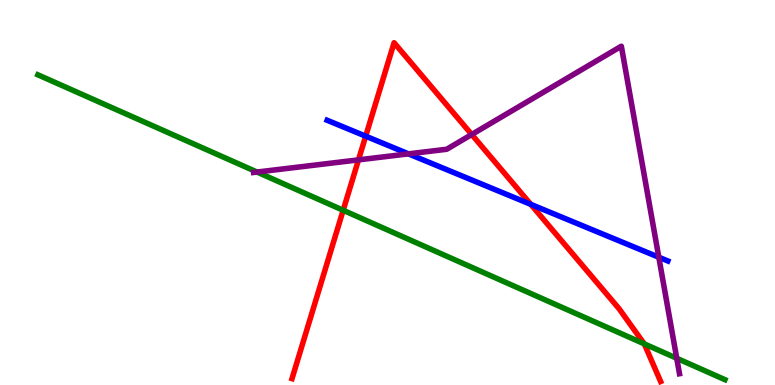[{'lines': ['blue', 'red'], 'intersections': [{'x': 4.72, 'y': 6.46}, {'x': 6.85, 'y': 4.69}]}, {'lines': ['green', 'red'], 'intersections': [{'x': 4.43, 'y': 4.54}, {'x': 8.31, 'y': 1.07}]}, {'lines': ['purple', 'red'], 'intersections': [{'x': 4.63, 'y': 5.85}, {'x': 6.09, 'y': 6.51}]}, {'lines': ['blue', 'green'], 'intersections': []}, {'lines': ['blue', 'purple'], 'intersections': [{'x': 5.27, 'y': 6.0}, {'x': 8.5, 'y': 3.32}]}, {'lines': ['green', 'purple'], 'intersections': [{'x': 3.32, 'y': 5.53}, {'x': 8.73, 'y': 0.694}]}]